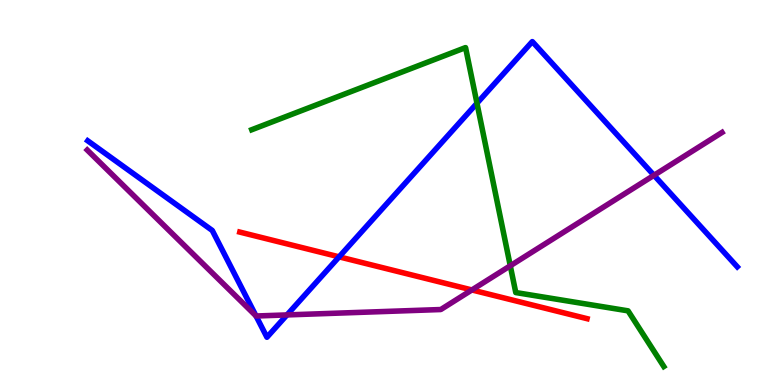[{'lines': ['blue', 'red'], 'intersections': [{'x': 4.38, 'y': 3.33}]}, {'lines': ['green', 'red'], 'intersections': []}, {'lines': ['purple', 'red'], 'intersections': [{'x': 6.09, 'y': 2.47}]}, {'lines': ['blue', 'green'], 'intersections': [{'x': 6.15, 'y': 7.32}]}, {'lines': ['blue', 'purple'], 'intersections': [{'x': 3.3, 'y': 1.79}, {'x': 3.7, 'y': 1.82}, {'x': 8.44, 'y': 5.45}]}, {'lines': ['green', 'purple'], 'intersections': [{'x': 6.58, 'y': 3.1}]}]